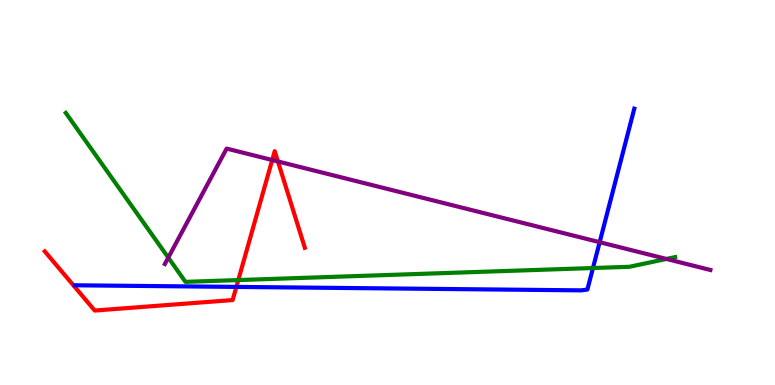[{'lines': ['blue', 'red'], 'intersections': [{'x': 3.05, 'y': 2.55}]}, {'lines': ['green', 'red'], 'intersections': [{'x': 3.07, 'y': 2.73}]}, {'lines': ['purple', 'red'], 'intersections': [{'x': 3.51, 'y': 5.84}, {'x': 3.59, 'y': 5.81}]}, {'lines': ['blue', 'green'], 'intersections': [{'x': 7.65, 'y': 3.04}]}, {'lines': ['blue', 'purple'], 'intersections': [{'x': 7.74, 'y': 3.71}]}, {'lines': ['green', 'purple'], 'intersections': [{'x': 2.17, 'y': 3.31}, {'x': 8.6, 'y': 3.27}]}]